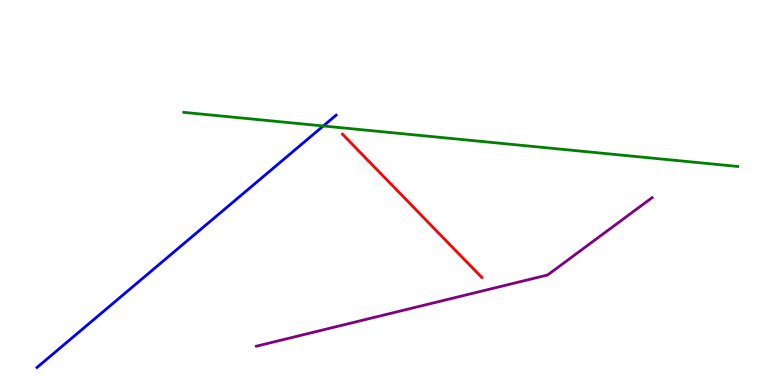[{'lines': ['blue', 'red'], 'intersections': []}, {'lines': ['green', 'red'], 'intersections': []}, {'lines': ['purple', 'red'], 'intersections': []}, {'lines': ['blue', 'green'], 'intersections': [{'x': 4.17, 'y': 6.73}]}, {'lines': ['blue', 'purple'], 'intersections': []}, {'lines': ['green', 'purple'], 'intersections': []}]